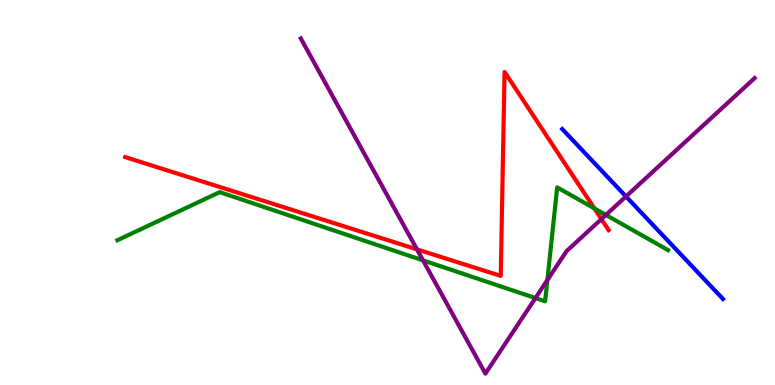[{'lines': ['blue', 'red'], 'intersections': []}, {'lines': ['green', 'red'], 'intersections': [{'x': 7.67, 'y': 4.59}]}, {'lines': ['purple', 'red'], 'intersections': [{'x': 5.38, 'y': 3.52}, {'x': 7.76, 'y': 4.31}]}, {'lines': ['blue', 'green'], 'intersections': []}, {'lines': ['blue', 'purple'], 'intersections': [{'x': 8.08, 'y': 4.9}]}, {'lines': ['green', 'purple'], 'intersections': [{'x': 5.46, 'y': 3.24}, {'x': 6.91, 'y': 2.26}, {'x': 7.06, 'y': 2.73}, {'x': 7.82, 'y': 4.42}]}]